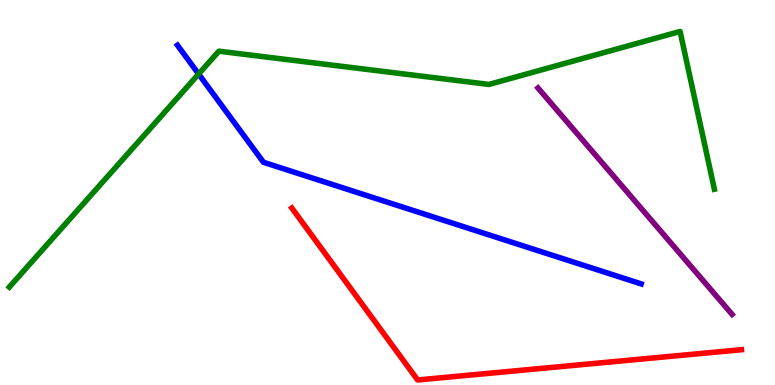[{'lines': ['blue', 'red'], 'intersections': []}, {'lines': ['green', 'red'], 'intersections': []}, {'lines': ['purple', 'red'], 'intersections': []}, {'lines': ['blue', 'green'], 'intersections': [{'x': 2.56, 'y': 8.08}]}, {'lines': ['blue', 'purple'], 'intersections': []}, {'lines': ['green', 'purple'], 'intersections': []}]